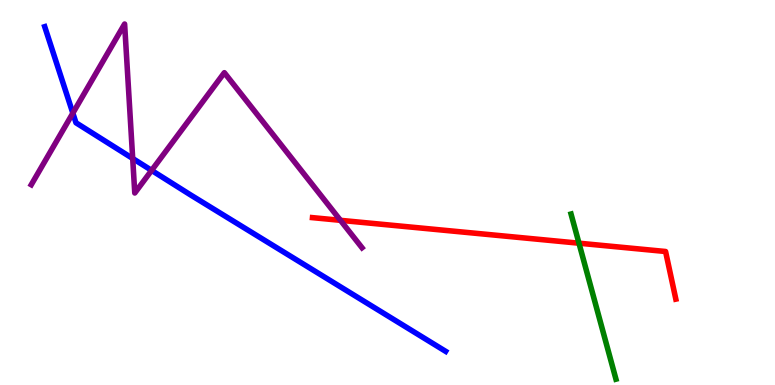[{'lines': ['blue', 'red'], 'intersections': []}, {'lines': ['green', 'red'], 'intersections': [{'x': 7.47, 'y': 3.68}]}, {'lines': ['purple', 'red'], 'intersections': [{'x': 4.39, 'y': 4.28}]}, {'lines': ['blue', 'green'], 'intersections': []}, {'lines': ['blue', 'purple'], 'intersections': [{'x': 0.94, 'y': 7.06}, {'x': 1.71, 'y': 5.88}, {'x': 1.96, 'y': 5.57}]}, {'lines': ['green', 'purple'], 'intersections': []}]